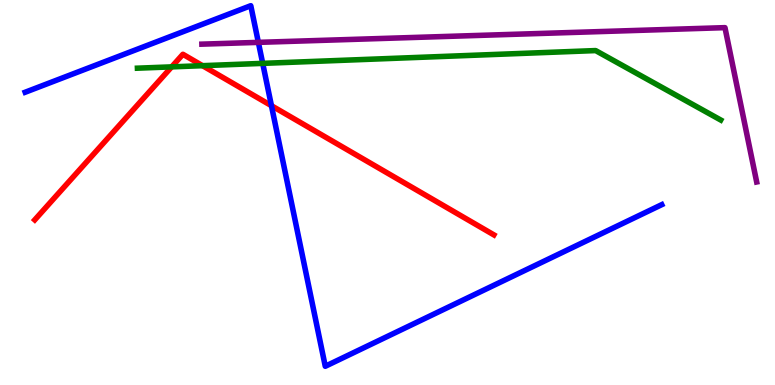[{'lines': ['blue', 'red'], 'intersections': [{'x': 3.5, 'y': 7.25}]}, {'lines': ['green', 'red'], 'intersections': [{'x': 2.21, 'y': 8.26}, {'x': 2.61, 'y': 8.29}]}, {'lines': ['purple', 'red'], 'intersections': []}, {'lines': ['blue', 'green'], 'intersections': [{'x': 3.39, 'y': 8.35}]}, {'lines': ['blue', 'purple'], 'intersections': [{'x': 3.33, 'y': 8.9}]}, {'lines': ['green', 'purple'], 'intersections': []}]